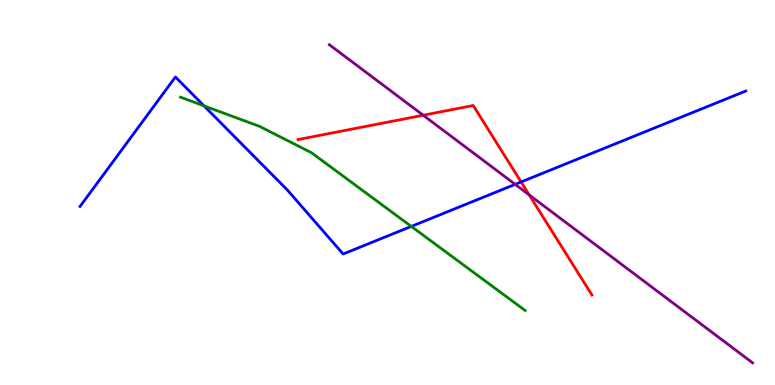[{'lines': ['blue', 'red'], 'intersections': [{'x': 6.72, 'y': 5.27}]}, {'lines': ['green', 'red'], 'intersections': []}, {'lines': ['purple', 'red'], 'intersections': [{'x': 5.46, 'y': 7.01}, {'x': 6.83, 'y': 4.94}]}, {'lines': ['blue', 'green'], 'intersections': [{'x': 2.63, 'y': 7.25}, {'x': 5.31, 'y': 4.12}]}, {'lines': ['blue', 'purple'], 'intersections': [{'x': 6.65, 'y': 5.21}]}, {'lines': ['green', 'purple'], 'intersections': []}]